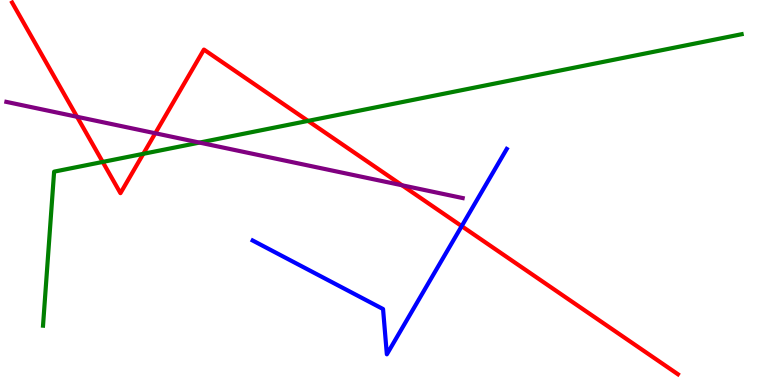[{'lines': ['blue', 'red'], 'intersections': [{'x': 5.96, 'y': 4.13}]}, {'lines': ['green', 'red'], 'intersections': [{'x': 1.33, 'y': 5.79}, {'x': 1.85, 'y': 6.0}, {'x': 3.97, 'y': 6.86}]}, {'lines': ['purple', 'red'], 'intersections': [{'x': 0.994, 'y': 6.97}, {'x': 2.0, 'y': 6.54}, {'x': 5.19, 'y': 5.19}]}, {'lines': ['blue', 'green'], 'intersections': []}, {'lines': ['blue', 'purple'], 'intersections': []}, {'lines': ['green', 'purple'], 'intersections': [{'x': 2.57, 'y': 6.3}]}]